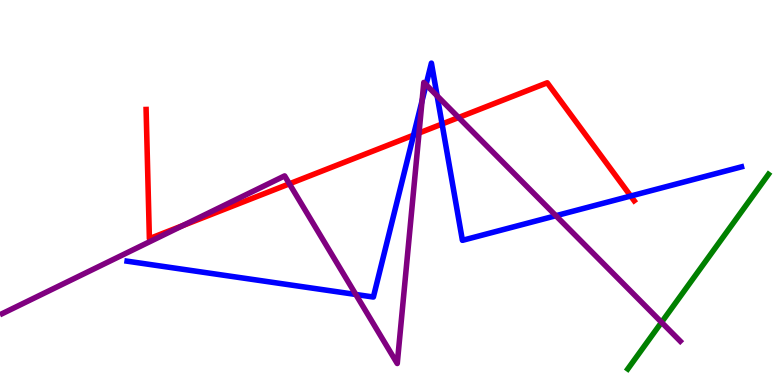[{'lines': ['blue', 'red'], 'intersections': [{'x': 5.34, 'y': 6.49}, {'x': 5.7, 'y': 6.78}, {'x': 8.14, 'y': 4.91}]}, {'lines': ['green', 'red'], 'intersections': []}, {'lines': ['purple', 'red'], 'intersections': [{'x': 2.36, 'y': 4.14}, {'x': 3.73, 'y': 5.23}, {'x': 5.41, 'y': 6.54}, {'x': 5.92, 'y': 6.95}]}, {'lines': ['blue', 'green'], 'intersections': []}, {'lines': ['blue', 'purple'], 'intersections': [{'x': 4.59, 'y': 2.35}, {'x': 5.45, 'y': 7.38}, {'x': 5.5, 'y': 7.8}, {'x': 5.64, 'y': 7.51}, {'x': 7.17, 'y': 4.4}]}, {'lines': ['green', 'purple'], 'intersections': [{'x': 8.54, 'y': 1.63}]}]